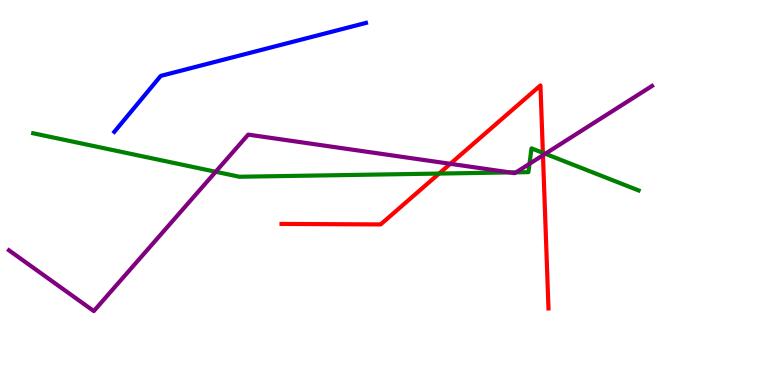[{'lines': ['blue', 'red'], 'intersections': []}, {'lines': ['green', 'red'], 'intersections': [{'x': 5.67, 'y': 5.49}, {'x': 7.0, 'y': 6.03}]}, {'lines': ['purple', 'red'], 'intersections': [{'x': 5.81, 'y': 5.75}, {'x': 7.01, 'y': 5.97}]}, {'lines': ['blue', 'green'], 'intersections': []}, {'lines': ['blue', 'purple'], 'intersections': []}, {'lines': ['green', 'purple'], 'intersections': [{'x': 2.78, 'y': 5.54}, {'x': 6.58, 'y': 5.52}, {'x': 6.66, 'y': 5.52}, {'x': 6.83, 'y': 5.75}, {'x': 7.04, 'y': 6.01}]}]